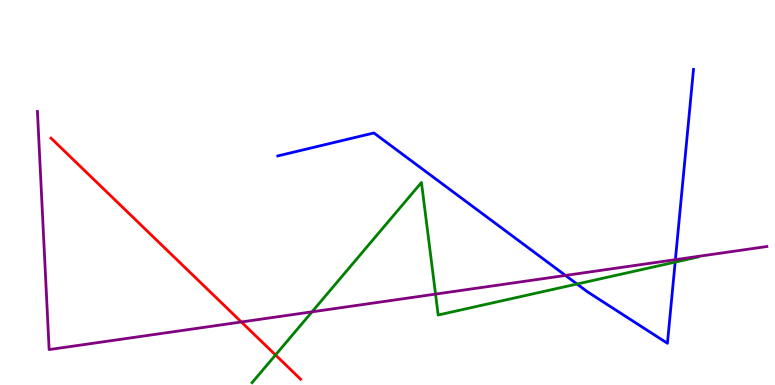[{'lines': ['blue', 'red'], 'intersections': []}, {'lines': ['green', 'red'], 'intersections': [{'x': 3.56, 'y': 0.78}]}, {'lines': ['purple', 'red'], 'intersections': [{'x': 3.11, 'y': 1.64}]}, {'lines': ['blue', 'green'], 'intersections': [{'x': 7.45, 'y': 2.62}, {'x': 8.71, 'y': 3.19}]}, {'lines': ['blue', 'purple'], 'intersections': [{'x': 7.3, 'y': 2.85}, {'x': 8.71, 'y': 3.26}]}, {'lines': ['green', 'purple'], 'intersections': [{'x': 4.03, 'y': 1.9}, {'x': 5.62, 'y': 2.36}]}]